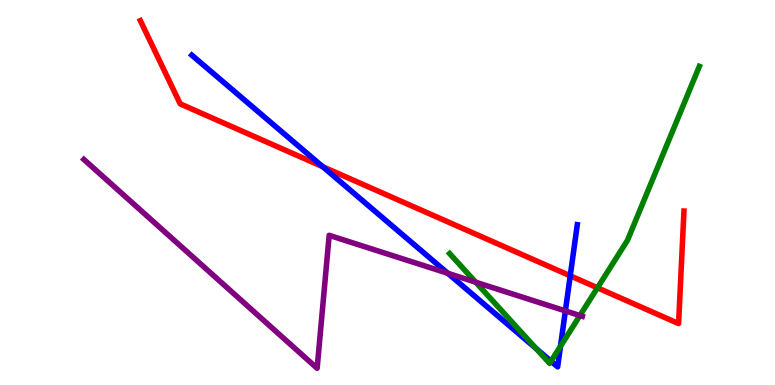[{'lines': ['blue', 'red'], 'intersections': [{'x': 4.16, 'y': 5.67}, {'x': 7.36, 'y': 2.84}]}, {'lines': ['green', 'red'], 'intersections': [{'x': 7.71, 'y': 2.52}]}, {'lines': ['purple', 'red'], 'intersections': []}, {'lines': ['blue', 'green'], 'intersections': [{'x': 6.92, 'y': 0.948}, {'x': 7.11, 'y': 0.617}, {'x': 7.23, 'y': 1.01}]}, {'lines': ['blue', 'purple'], 'intersections': [{'x': 5.78, 'y': 2.9}, {'x': 7.3, 'y': 1.92}]}, {'lines': ['green', 'purple'], 'intersections': [{'x': 6.14, 'y': 2.67}, {'x': 7.48, 'y': 1.8}]}]